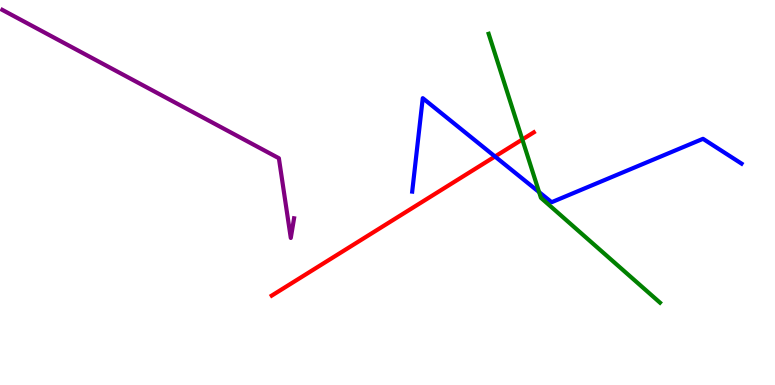[{'lines': ['blue', 'red'], 'intersections': [{'x': 6.39, 'y': 5.93}]}, {'lines': ['green', 'red'], 'intersections': [{'x': 6.74, 'y': 6.38}]}, {'lines': ['purple', 'red'], 'intersections': []}, {'lines': ['blue', 'green'], 'intersections': [{'x': 6.96, 'y': 5.01}]}, {'lines': ['blue', 'purple'], 'intersections': []}, {'lines': ['green', 'purple'], 'intersections': []}]